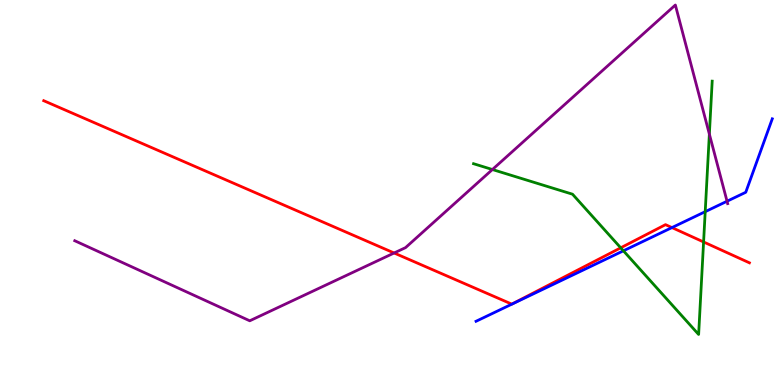[{'lines': ['blue', 'red'], 'intersections': [{'x': 8.67, 'y': 4.09}]}, {'lines': ['green', 'red'], 'intersections': [{'x': 8.01, 'y': 3.56}, {'x': 9.08, 'y': 3.72}]}, {'lines': ['purple', 'red'], 'intersections': [{'x': 5.09, 'y': 3.43}]}, {'lines': ['blue', 'green'], 'intersections': [{'x': 8.04, 'y': 3.49}, {'x': 9.1, 'y': 4.5}]}, {'lines': ['blue', 'purple'], 'intersections': [{'x': 9.38, 'y': 4.77}]}, {'lines': ['green', 'purple'], 'intersections': [{'x': 6.35, 'y': 5.6}, {'x': 9.15, 'y': 6.52}]}]